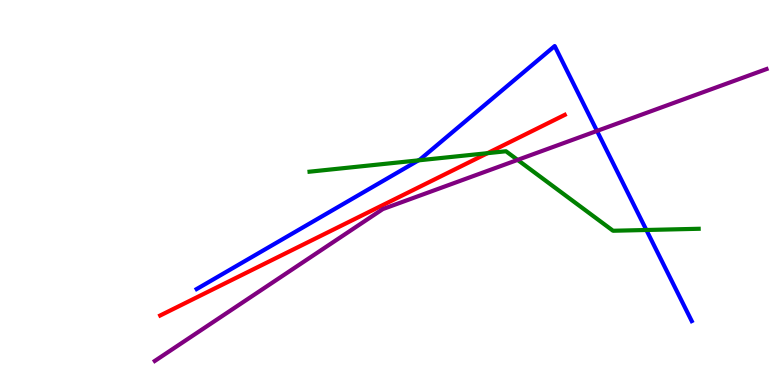[{'lines': ['blue', 'red'], 'intersections': []}, {'lines': ['green', 'red'], 'intersections': [{'x': 6.29, 'y': 6.02}]}, {'lines': ['purple', 'red'], 'intersections': []}, {'lines': ['blue', 'green'], 'intersections': [{'x': 5.4, 'y': 5.83}, {'x': 8.34, 'y': 4.03}]}, {'lines': ['blue', 'purple'], 'intersections': [{'x': 7.7, 'y': 6.6}]}, {'lines': ['green', 'purple'], 'intersections': [{'x': 6.68, 'y': 5.85}]}]